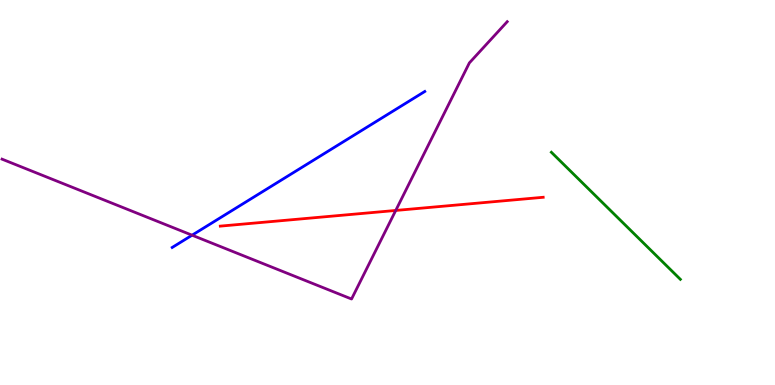[{'lines': ['blue', 'red'], 'intersections': []}, {'lines': ['green', 'red'], 'intersections': []}, {'lines': ['purple', 'red'], 'intersections': [{'x': 5.11, 'y': 4.53}]}, {'lines': ['blue', 'green'], 'intersections': []}, {'lines': ['blue', 'purple'], 'intersections': [{'x': 2.48, 'y': 3.89}]}, {'lines': ['green', 'purple'], 'intersections': []}]